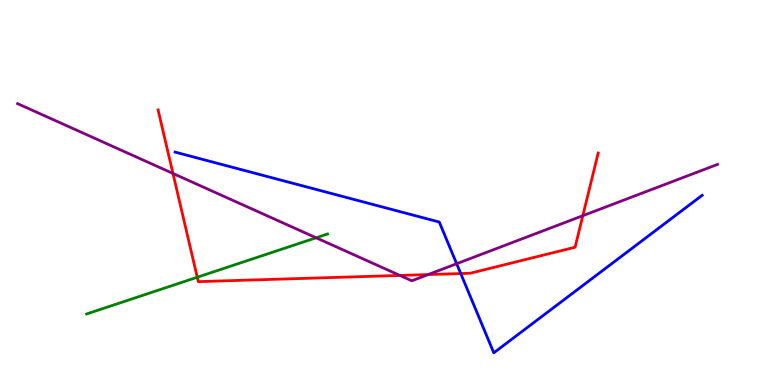[{'lines': ['blue', 'red'], 'intersections': [{'x': 5.95, 'y': 2.89}]}, {'lines': ['green', 'red'], 'intersections': [{'x': 2.55, 'y': 2.8}]}, {'lines': ['purple', 'red'], 'intersections': [{'x': 2.23, 'y': 5.49}, {'x': 5.16, 'y': 2.85}, {'x': 5.52, 'y': 2.87}, {'x': 7.52, 'y': 4.4}]}, {'lines': ['blue', 'green'], 'intersections': []}, {'lines': ['blue', 'purple'], 'intersections': [{'x': 5.89, 'y': 3.15}]}, {'lines': ['green', 'purple'], 'intersections': [{'x': 4.08, 'y': 3.82}]}]